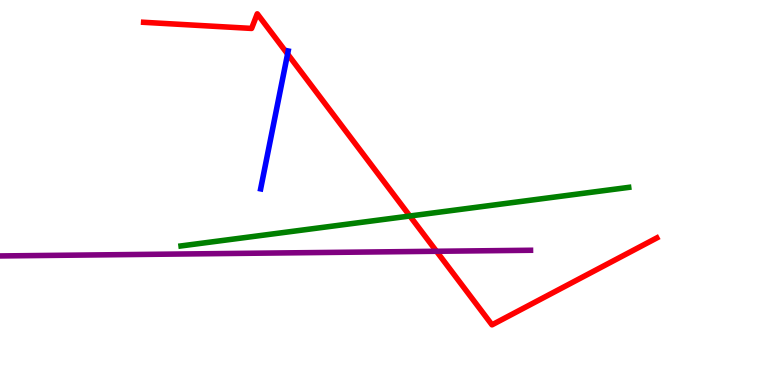[{'lines': ['blue', 'red'], 'intersections': [{'x': 3.71, 'y': 8.6}]}, {'lines': ['green', 'red'], 'intersections': [{'x': 5.29, 'y': 4.39}]}, {'lines': ['purple', 'red'], 'intersections': [{'x': 5.63, 'y': 3.47}]}, {'lines': ['blue', 'green'], 'intersections': []}, {'lines': ['blue', 'purple'], 'intersections': []}, {'lines': ['green', 'purple'], 'intersections': []}]